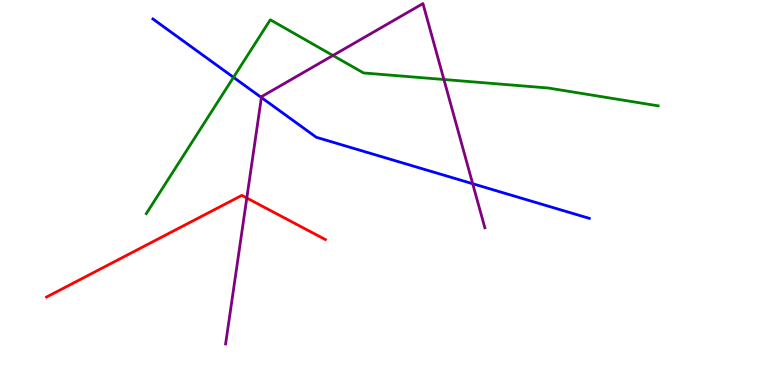[{'lines': ['blue', 'red'], 'intersections': []}, {'lines': ['green', 'red'], 'intersections': []}, {'lines': ['purple', 'red'], 'intersections': [{'x': 3.18, 'y': 4.86}]}, {'lines': ['blue', 'green'], 'intersections': [{'x': 3.01, 'y': 7.99}]}, {'lines': ['blue', 'purple'], 'intersections': [{'x': 3.37, 'y': 7.47}, {'x': 6.1, 'y': 5.23}]}, {'lines': ['green', 'purple'], 'intersections': [{'x': 4.3, 'y': 8.56}, {'x': 5.73, 'y': 7.93}]}]